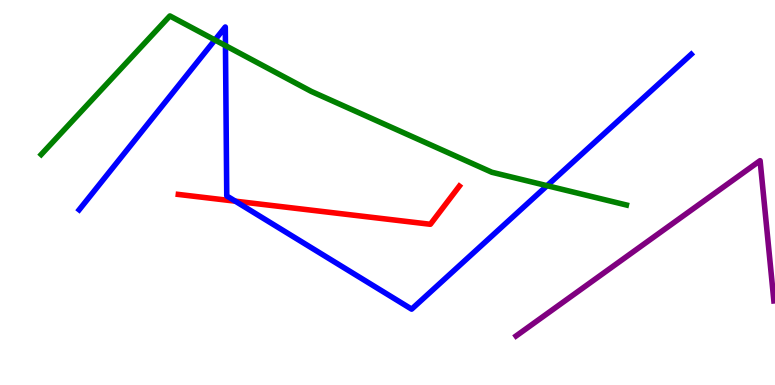[{'lines': ['blue', 'red'], 'intersections': [{'x': 3.04, 'y': 4.77}]}, {'lines': ['green', 'red'], 'intersections': []}, {'lines': ['purple', 'red'], 'intersections': []}, {'lines': ['blue', 'green'], 'intersections': [{'x': 2.77, 'y': 8.96}, {'x': 2.91, 'y': 8.82}, {'x': 7.06, 'y': 5.18}]}, {'lines': ['blue', 'purple'], 'intersections': []}, {'lines': ['green', 'purple'], 'intersections': []}]